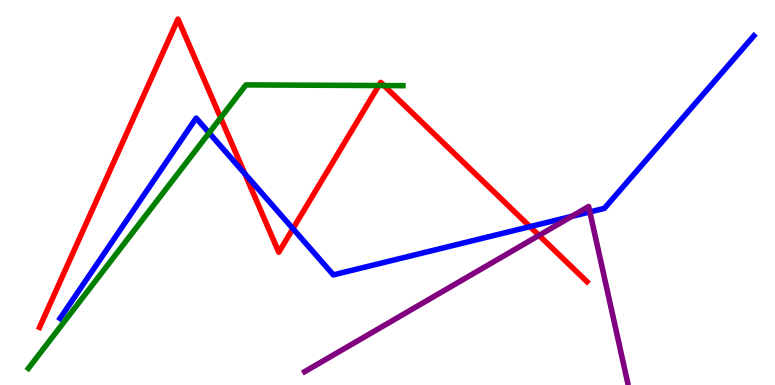[{'lines': ['blue', 'red'], 'intersections': [{'x': 3.16, 'y': 5.49}, {'x': 3.78, 'y': 4.06}, {'x': 6.84, 'y': 4.11}]}, {'lines': ['green', 'red'], 'intersections': [{'x': 2.85, 'y': 6.94}, {'x': 4.89, 'y': 7.78}, {'x': 4.95, 'y': 7.78}]}, {'lines': ['purple', 'red'], 'intersections': [{'x': 6.96, 'y': 3.89}]}, {'lines': ['blue', 'green'], 'intersections': [{'x': 2.7, 'y': 6.55}]}, {'lines': ['blue', 'purple'], 'intersections': [{'x': 7.38, 'y': 4.38}, {'x': 7.61, 'y': 4.5}]}, {'lines': ['green', 'purple'], 'intersections': []}]